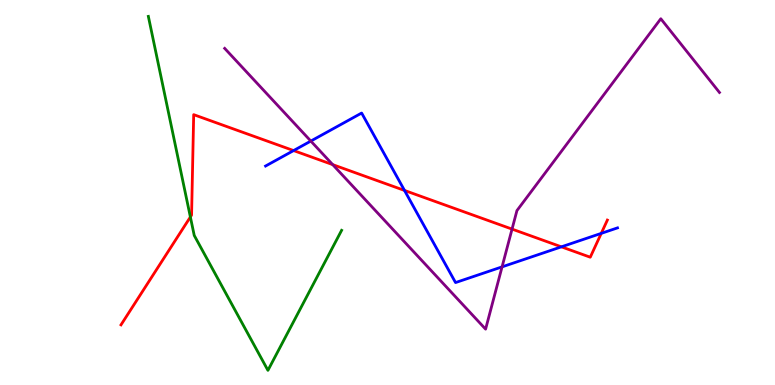[{'lines': ['blue', 'red'], 'intersections': [{'x': 3.79, 'y': 6.09}, {'x': 5.22, 'y': 5.05}, {'x': 7.24, 'y': 3.59}, {'x': 7.76, 'y': 3.94}]}, {'lines': ['green', 'red'], 'intersections': [{'x': 2.46, 'y': 4.36}]}, {'lines': ['purple', 'red'], 'intersections': [{'x': 4.29, 'y': 5.72}, {'x': 6.61, 'y': 4.05}]}, {'lines': ['blue', 'green'], 'intersections': []}, {'lines': ['blue', 'purple'], 'intersections': [{'x': 4.01, 'y': 6.34}, {'x': 6.48, 'y': 3.07}]}, {'lines': ['green', 'purple'], 'intersections': []}]